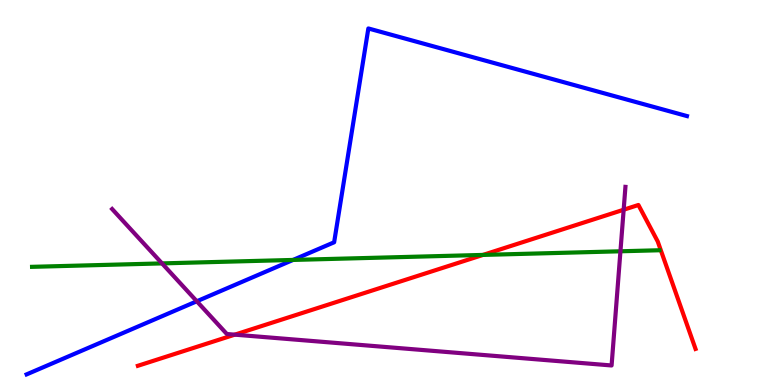[{'lines': ['blue', 'red'], 'intersections': []}, {'lines': ['green', 'red'], 'intersections': [{'x': 6.23, 'y': 3.38}]}, {'lines': ['purple', 'red'], 'intersections': [{'x': 3.03, 'y': 1.31}, {'x': 8.05, 'y': 4.55}]}, {'lines': ['blue', 'green'], 'intersections': [{'x': 3.78, 'y': 3.25}]}, {'lines': ['blue', 'purple'], 'intersections': [{'x': 2.54, 'y': 2.17}]}, {'lines': ['green', 'purple'], 'intersections': [{'x': 2.09, 'y': 3.16}, {'x': 8.01, 'y': 3.47}]}]